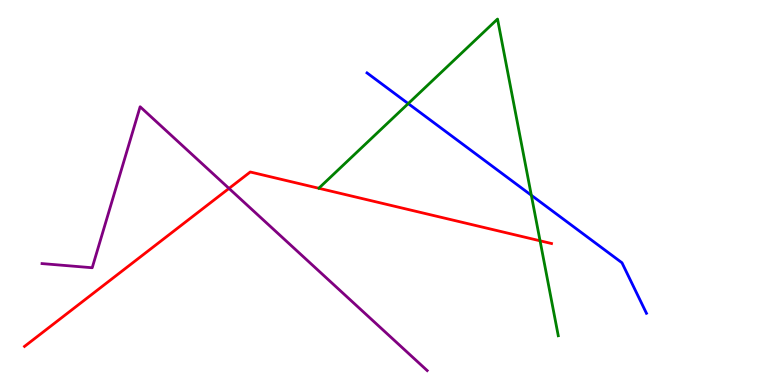[{'lines': ['blue', 'red'], 'intersections': []}, {'lines': ['green', 'red'], 'intersections': [{'x': 6.97, 'y': 3.75}]}, {'lines': ['purple', 'red'], 'intersections': [{'x': 2.95, 'y': 5.11}]}, {'lines': ['blue', 'green'], 'intersections': [{'x': 5.27, 'y': 7.31}, {'x': 6.86, 'y': 4.93}]}, {'lines': ['blue', 'purple'], 'intersections': []}, {'lines': ['green', 'purple'], 'intersections': []}]